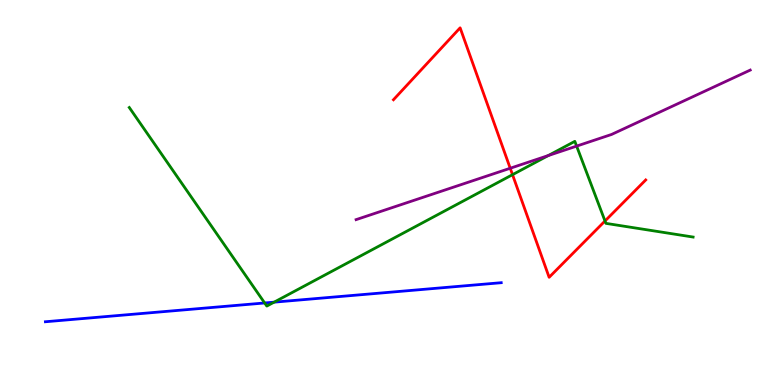[{'lines': ['blue', 'red'], 'intersections': []}, {'lines': ['green', 'red'], 'intersections': [{'x': 6.61, 'y': 5.46}, {'x': 7.81, 'y': 4.26}]}, {'lines': ['purple', 'red'], 'intersections': [{'x': 6.58, 'y': 5.63}]}, {'lines': ['blue', 'green'], 'intersections': [{'x': 3.41, 'y': 2.13}, {'x': 3.54, 'y': 2.15}]}, {'lines': ['blue', 'purple'], 'intersections': []}, {'lines': ['green', 'purple'], 'intersections': [{'x': 7.07, 'y': 5.96}, {'x': 7.44, 'y': 6.21}]}]